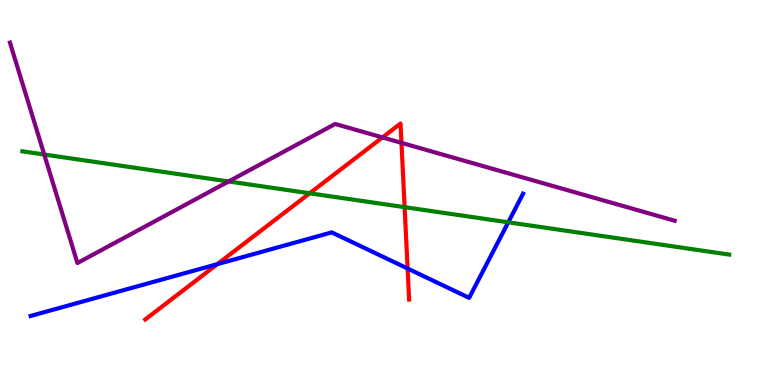[{'lines': ['blue', 'red'], 'intersections': [{'x': 2.8, 'y': 3.14}, {'x': 5.26, 'y': 3.03}]}, {'lines': ['green', 'red'], 'intersections': [{'x': 4.0, 'y': 4.98}, {'x': 5.22, 'y': 4.62}]}, {'lines': ['purple', 'red'], 'intersections': [{'x': 4.93, 'y': 6.43}, {'x': 5.18, 'y': 6.29}]}, {'lines': ['blue', 'green'], 'intersections': [{'x': 6.56, 'y': 4.23}]}, {'lines': ['blue', 'purple'], 'intersections': []}, {'lines': ['green', 'purple'], 'intersections': [{'x': 0.571, 'y': 5.99}, {'x': 2.95, 'y': 5.29}]}]